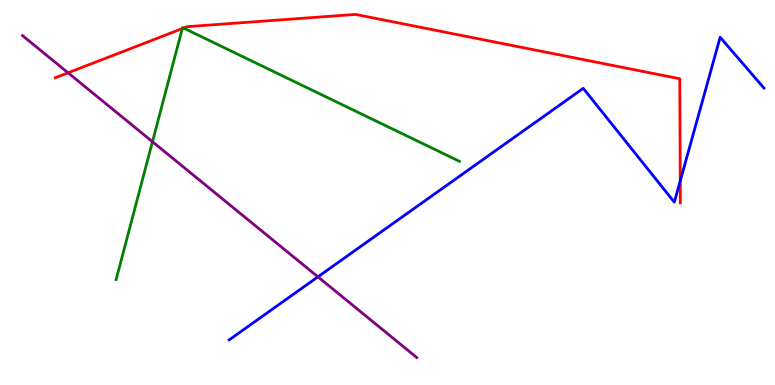[{'lines': ['blue', 'red'], 'intersections': [{'x': 8.78, 'y': 5.3}]}, {'lines': ['green', 'red'], 'intersections': [{'x': 2.35, 'y': 9.26}, {'x': 2.37, 'y': 9.27}]}, {'lines': ['purple', 'red'], 'intersections': [{'x': 0.878, 'y': 8.11}]}, {'lines': ['blue', 'green'], 'intersections': []}, {'lines': ['blue', 'purple'], 'intersections': [{'x': 4.1, 'y': 2.81}]}, {'lines': ['green', 'purple'], 'intersections': [{'x': 1.97, 'y': 6.32}]}]